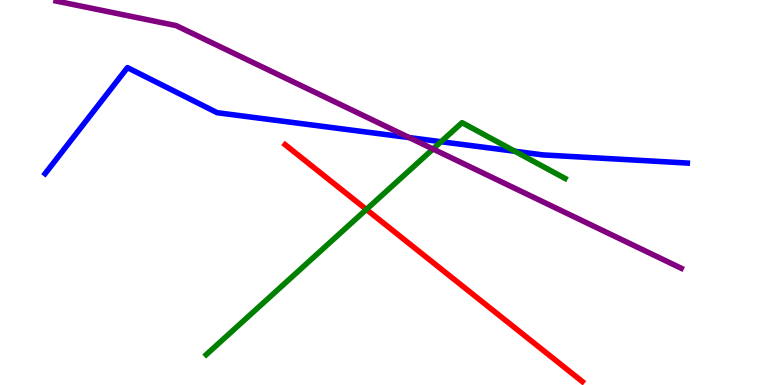[{'lines': ['blue', 'red'], 'intersections': []}, {'lines': ['green', 'red'], 'intersections': [{'x': 4.73, 'y': 4.56}]}, {'lines': ['purple', 'red'], 'intersections': []}, {'lines': ['blue', 'green'], 'intersections': [{'x': 5.69, 'y': 6.32}, {'x': 6.64, 'y': 6.07}]}, {'lines': ['blue', 'purple'], 'intersections': [{'x': 5.28, 'y': 6.43}]}, {'lines': ['green', 'purple'], 'intersections': [{'x': 5.59, 'y': 6.13}]}]